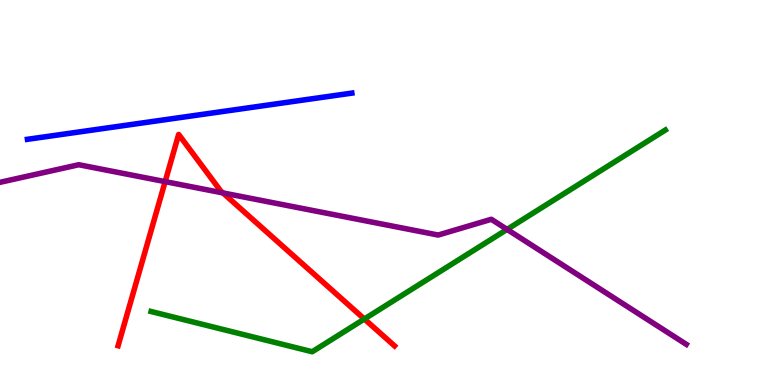[{'lines': ['blue', 'red'], 'intersections': []}, {'lines': ['green', 'red'], 'intersections': [{'x': 4.7, 'y': 1.71}]}, {'lines': ['purple', 'red'], 'intersections': [{'x': 2.13, 'y': 5.28}, {'x': 2.88, 'y': 4.99}]}, {'lines': ['blue', 'green'], 'intersections': []}, {'lines': ['blue', 'purple'], 'intersections': []}, {'lines': ['green', 'purple'], 'intersections': [{'x': 6.54, 'y': 4.04}]}]